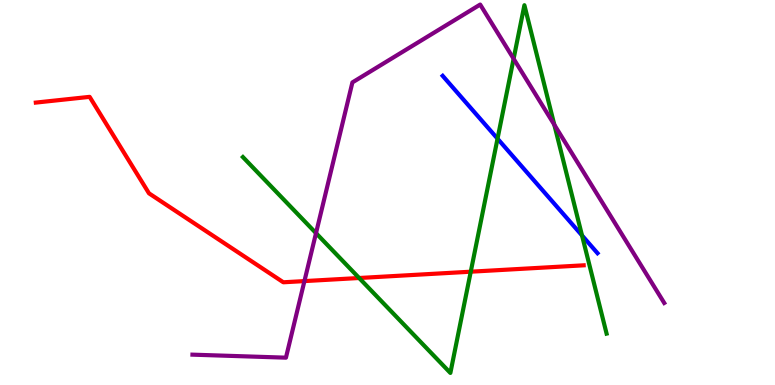[{'lines': ['blue', 'red'], 'intersections': []}, {'lines': ['green', 'red'], 'intersections': [{'x': 4.63, 'y': 2.78}, {'x': 6.07, 'y': 2.94}]}, {'lines': ['purple', 'red'], 'intersections': [{'x': 3.93, 'y': 2.7}]}, {'lines': ['blue', 'green'], 'intersections': [{'x': 6.42, 'y': 6.4}, {'x': 7.51, 'y': 3.88}]}, {'lines': ['blue', 'purple'], 'intersections': []}, {'lines': ['green', 'purple'], 'intersections': [{'x': 4.08, 'y': 3.94}, {'x': 6.63, 'y': 8.47}, {'x': 7.15, 'y': 6.76}]}]